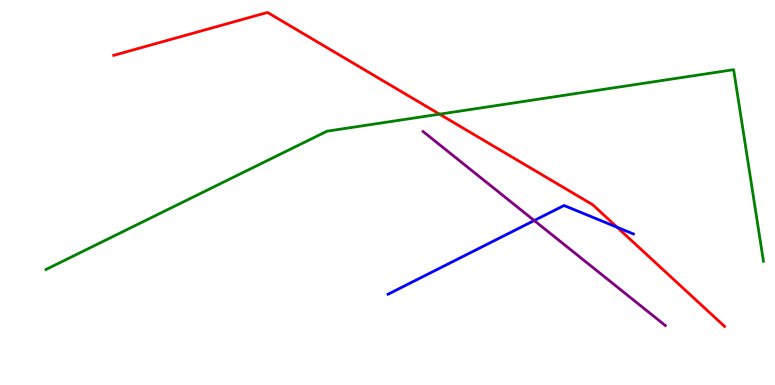[{'lines': ['blue', 'red'], 'intersections': [{'x': 7.96, 'y': 4.1}]}, {'lines': ['green', 'red'], 'intersections': [{'x': 5.67, 'y': 7.03}]}, {'lines': ['purple', 'red'], 'intersections': []}, {'lines': ['blue', 'green'], 'intersections': []}, {'lines': ['blue', 'purple'], 'intersections': [{'x': 6.89, 'y': 4.27}]}, {'lines': ['green', 'purple'], 'intersections': []}]